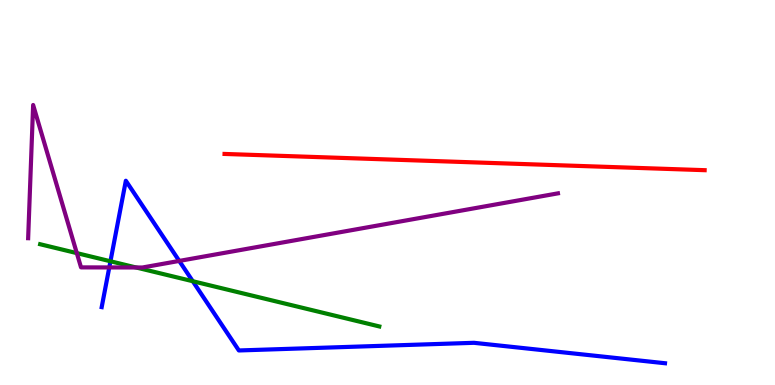[{'lines': ['blue', 'red'], 'intersections': []}, {'lines': ['green', 'red'], 'intersections': []}, {'lines': ['purple', 'red'], 'intersections': []}, {'lines': ['blue', 'green'], 'intersections': [{'x': 1.43, 'y': 3.21}, {'x': 2.49, 'y': 2.7}]}, {'lines': ['blue', 'purple'], 'intersections': [{'x': 1.41, 'y': 3.05}, {'x': 2.31, 'y': 3.22}]}, {'lines': ['green', 'purple'], 'intersections': [{'x': 0.991, 'y': 3.43}, {'x': 1.76, 'y': 3.05}]}]